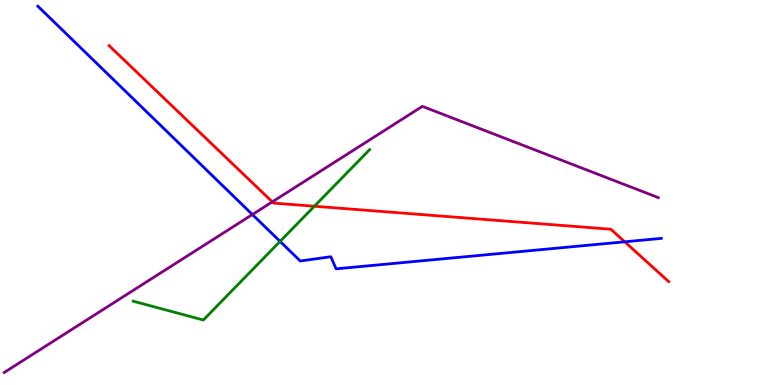[{'lines': ['blue', 'red'], 'intersections': [{'x': 8.06, 'y': 3.72}]}, {'lines': ['green', 'red'], 'intersections': [{'x': 4.06, 'y': 4.64}]}, {'lines': ['purple', 'red'], 'intersections': [{'x': 3.51, 'y': 4.76}]}, {'lines': ['blue', 'green'], 'intersections': [{'x': 3.61, 'y': 3.73}]}, {'lines': ['blue', 'purple'], 'intersections': [{'x': 3.26, 'y': 4.43}]}, {'lines': ['green', 'purple'], 'intersections': []}]